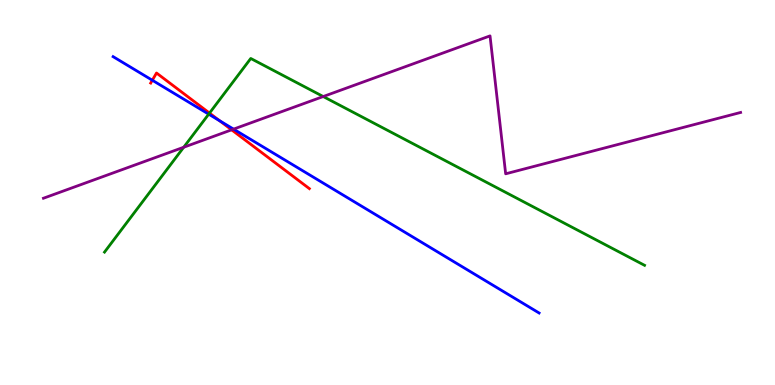[{'lines': ['blue', 'red'], 'intersections': [{'x': 1.97, 'y': 7.92}, {'x': 2.83, 'y': 6.86}]}, {'lines': ['green', 'red'], 'intersections': [{'x': 2.7, 'y': 7.06}]}, {'lines': ['purple', 'red'], 'intersections': [{'x': 2.99, 'y': 6.63}]}, {'lines': ['blue', 'green'], 'intersections': [{'x': 2.69, 'y': 7.03}]}, {'lines': ['blue', 'purple'], 'intersections': [{'x': 3.01, 'y': 6.65}]}, {'lines': ['green', 'purple'], 'intersections': [{'x': 2.37, 'y': 6.18}, {'x': 4.17, 'y': 7.49}]}]